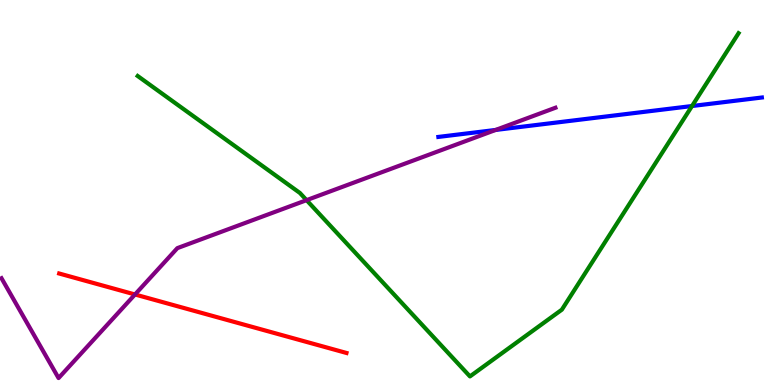[{'lines': ['blue', 'red'], 'intersections': []}, {'lines': ['green', 'red'], 'intersections': []}, {'lines': ['purple', 'red'], 'intersections': [{'x': 1.74, 'y': 2.35}]}, {'lines': ['blue', 'green'], 'intersections': [{'x': 8.93, 'y': 7.25}]}, {'lines': ['blue', 'purple'], 'intersections': [{'x': 6.4, 'y': 6.62}]}, {'lines': ['green', 'purple'], 'intersections': [{'x': 3.96, 'y': 4.8}]}]